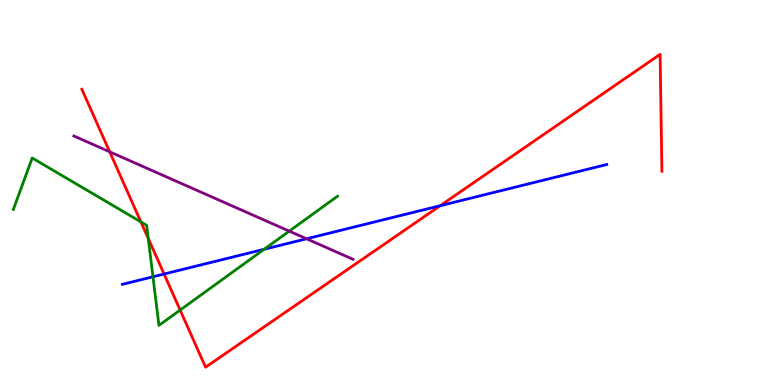[{'lines': ['blue', 'red'], 'intersections': [{'x': 2.12, 'y': 2.88}, {'x': 5.68, 'y': 4.66}]}, {'lines': ['green', 'red'], 'intersections': [{'x': 1.82, 'y': 4.24}, {'x': 1.91, 'y': 3.81}, {'x': 2.32, 'y': 1.95}]}, {'lines': ['purple', 'red'], 'intersections': [{'x': 1.42, 'y': 6.06}]}, {'lines': ['blue', 'green'], 'intersections': [{'x': 1.97, 'y': 2.81}, {'x': 3.41, 'y': 3.53}]}, {'lines': ['blue', 'purple'], 'intersections': [{'x': 3.96, 'y': 3.8}]}, {'lines': ['green', 'purple'], 'intersections': [{'x': 3.73, 'y': 4.0}]}]